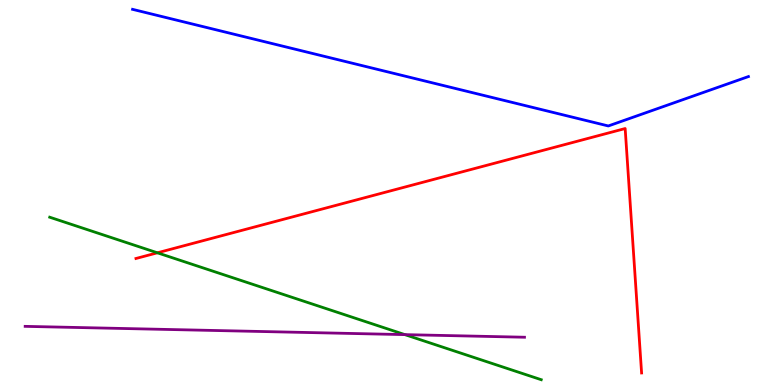[{'lines': ['blue', 'red'], 'intersections': []}, {'lines': ['green', 'red'], 'intersections': [{'x': 2.03, 'y': 3.43}]}, {'lines': ['purple', 'red'], 'intersections': []}, {'lines': ['blue', 'green'], 'intersections': []}, {'lines': ['blue', 'purple'], 'intersections': []}, {'lines': ['green', 'purple'], 'intersections': [{'x': 5.22, 'y': 1.31}]}]